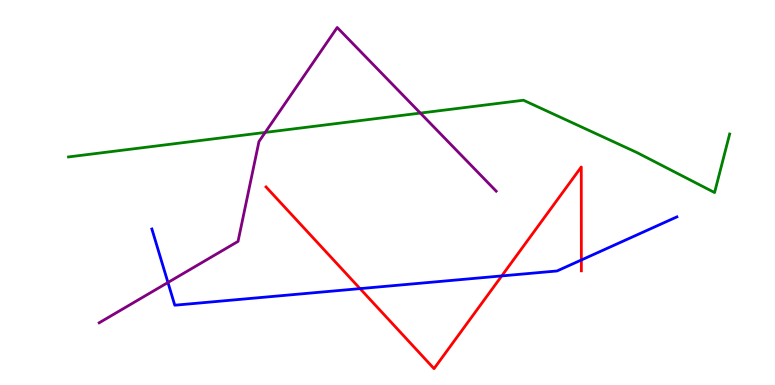[{'lines': ['blue', 'red'], 'intersections': [{'x': 4.65, 'y': 2.5}, {'x': 6.47, 'y': 2.83}, {'x': 7.5, 'y': 3.25}]}, {'lines': ['green', 'red'], 'intersections': []}, {'lines': ['purple', 'red'], 'intersections': []}, {'lines': ['blue', 'green'], 'intersections': []}, {'lines': ['blue', 'purple'], 'intersections': [{'x': 2.17, 'y': 2.66}]}, {'lines': ['green', 'purple'], 'intersections': [{'x': 3.42, 'y': 6.56}, {'x': 5.42, 'y': 7.06}]}]